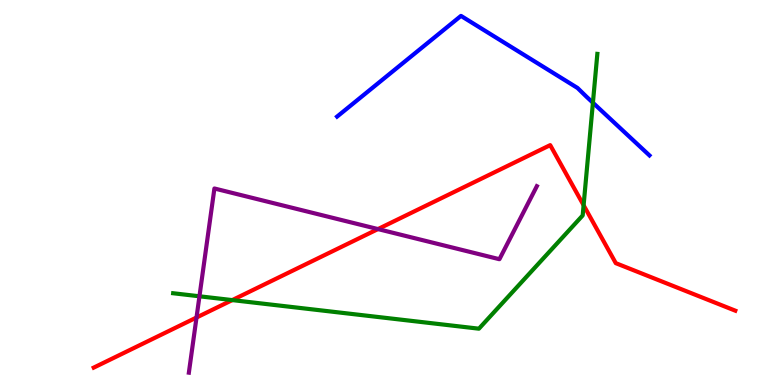[{'lines': ['blue', 'red'], 'intersections': []}, {'lines': ['green', 'red'], 'intersections': [{'x': 3.0, 'y': 2.21}, {'x': 7.53, 'y': 4.67}]}, {'lines': ['purple', 'red'], 'intersections': [{'x': 2.54, 'y': 1.75}, {'x': 4.88, 'y': 4.05}]}, {'lines': ['blue', 'green'], 'intersections': [{'x': 7.65, 'y': 7.33}]}, {'lines': ['blue', 'purple'], 'intersections': []}, {'lines': ['green', 'purple'], 'intersections': [{'x': 2.57, 'y': 2.3}]}]